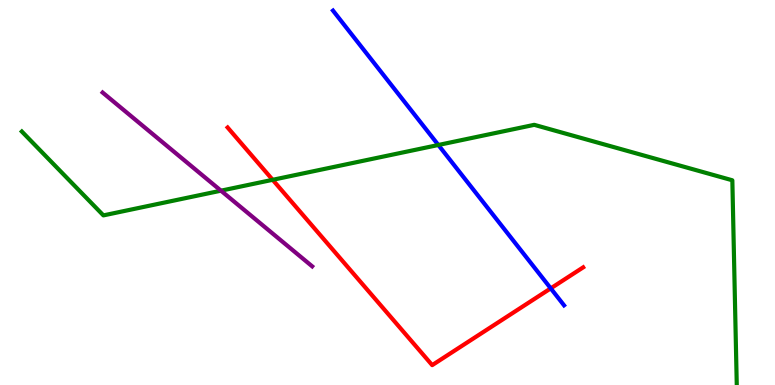[{'lines': ['blue', 'red'], 'intersections': [{'x': 7.11, 'y': 2.51}]}, {'lines': ['green', 'red'], 'intersections': [{'x': 3.52, 'y': 5.33}]}, {'lines': ['purple', 'red'], 'intersections': []}, {'lines': ['blue', 'green'], 'intersections': [{'x': 5.66, 'y': 6.23}]}, {'lines': ['blue', 'purple'], 'intersections': []}, {'lines': ['green', 'purple'], 'intersections': [{'x': 2.85, 'y': 5.05}]}]